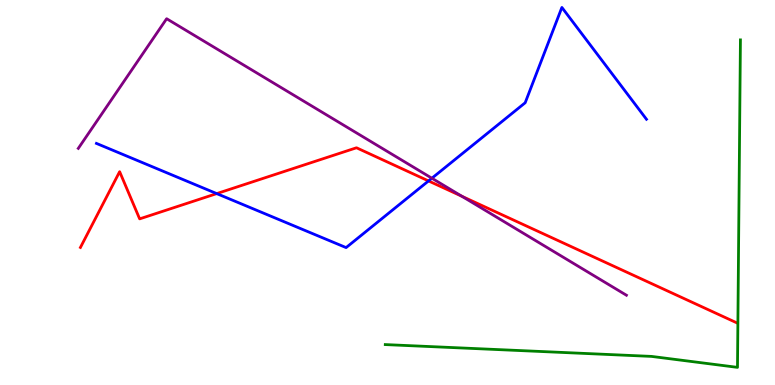[{'lines': ['blue', 'red'], 'intersections': [{'x': 2.8, 'y': 4.97}, {'x': 5.53, 'y': 5.3}]}, {'lines': ['green', 'red'], 'intersections': []}, {'lines': ['purple', 'red'], 'intersections': [{'x': 5.96, 'y': 4.9}]}, {'lines': ['blue', 'green'], 'intersections': []}, {'lines': ['blue', 'purple'], 'intersections': [{'x': 5.57, 'y': 5.37}]}, {'lines': ['green', 'purple'], 'intersections': []}]